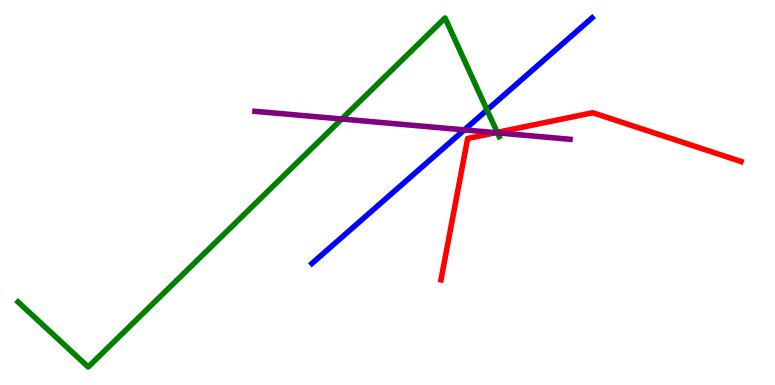[{'lines': ['blue', 'red'], 'intersections': []}, {'lines': ['green', 'red'], 'intersections': [{'x': 6.42, 'y': 6.56}]}, {'lines': ['purple', 'red'], 'intersections': [{'x': 6.4, 'y': 6.55}]}, {'lines': ['blue', 'green'], 'intersections': [{'x': 6.28, 'y': 7.14}]}, {'lines': ['blue', 'purple'], 'intersections': [{'x': 5.99, 'y': 6.63}]}, {'lines': ['green', 'purple'], 'intersections': [{'x': 4.41, 'y': 6.91}, {'x': 6.42, 'y': 6.55}]}]